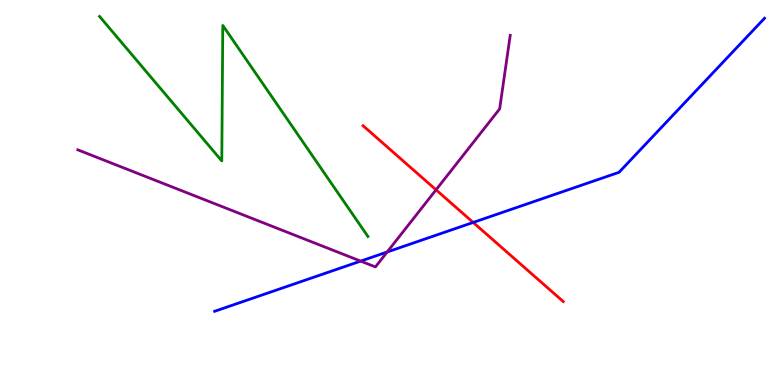[{'lines': ['blue', 'red'], 'intersections': [{'x': 6.11, 'y': 4.22}]}, {'lines': ['green', 'red'], 'intersections': []}, {'lines': ['purple', 'red'], 'intersections': [{'x': 5.63, 'y': 5.07}]}, {'lines': ['blue', 'green'], 'intersections': []}, {'lines': ['blue', 'purple'], 'intersections': [{'x': 4.65, 'y': 3.22}, {'x': 5.0, 'y': 3.45}]}, {'lines': ['green', 'purple'], 'intersections': []}]